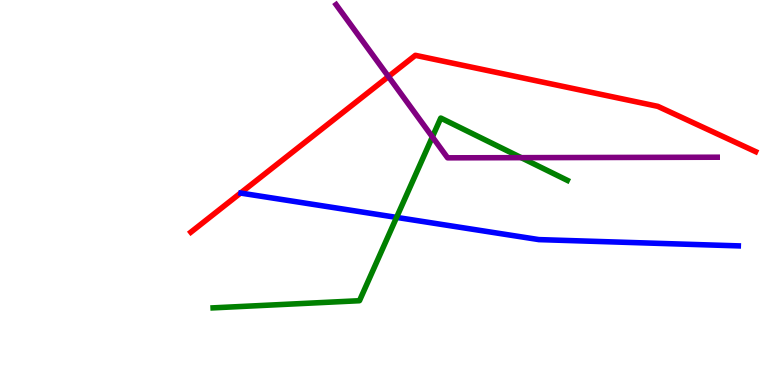[{'lines': ['blue', 'red'], 'intersections': []}, {'lines': ['green', 'red'], 'intersections': []}, {'lines': ['purple', 'red'], 'intersections': [{'x': 5.01, 'y': 8.01}]}, {'lines': ['blue', 'green'], 'intersections': [{'x': 5.12, 'y': 4.35}]}, {'lines': ['blue', 'purple'], 'intersections': []}, {'lines': ['green', 'purple'], 'intersections': [{'x': 5.58, 'y': 6.44}, {'x': 6.73, 'y': 5.9}]}]